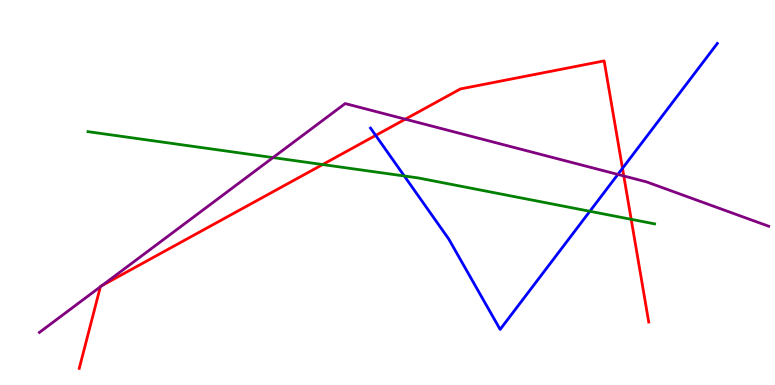[{'lines': ['blue', 'red'], 'intersections': [{'x': 4.85, 'y': 6.48}, {'x': 8.03, 'y': 5.63}]}, {'lines': ['green', 'red'], 'intersections': [{'x': 4.16, 'y': 5.73}, {'x': 8.14, 'y': 4.3}]}, {'lines': ['purple', 'red'], 'intersections': [{'x': 1.3, 'y': 2.55}, {'x': 1.32, 'y': 2.58}, {'x': 5.23, 'y': 6.9}, {'x': 8.05, 'y': 5.43}]}, {'lines': ['blue', 'green'], 'intersections': [{'x': 5.22, 'y': 5.43}, {'x': 7.61, 'y': 4.51}]}, {'lines': ['blue', 'purple'], 'intersections': [{'x': 7.97, 'y': 5.47}]}, {'lines': ['green', 'purple'], 'intersections': [{'x': 3.52, 'y': 5.91}]}]